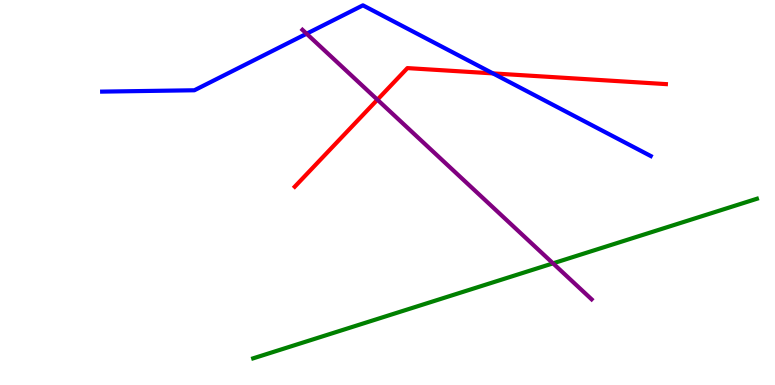[{'lines': ['blue', 'red'], 'intersections': [{'x': 6.36, 'y': 8.09}]}, {'lines': ['green', 'red'], 'intersections': []}, {'lines': ['purple', 'red'], 'intersections': [{'x': 4.87, 'y': 7.41}]}, {'lines': ['blue', 'green'], 'intersections': []}, {'lines': ['blue', 'purple'], 'intersections': [{'x': 3.96, 'y': 9.12}]}, {'lines': ['green', 'purple'], 'intersections': [{'x': 7.14, 'y': 3.16}]}]